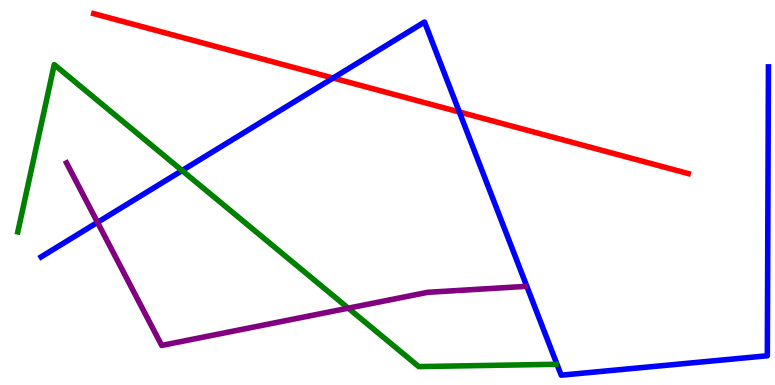[{'lines': ['blue', 'red'], 'intersections': [{'x': 4.3, 'y': 7.97}, {'x': 5.93, 'y': 7.09}]}, {'lines': ['green', 'red'], 'intersections': []}, {'lines': ['purple', 'red'], 'intersections': []}, {'lines': ['blue', 'green'], 'intersections': [{'x': 2.35, 'y': 5.57}]}, {'lines': ['blue', 'purple'], 'intersections': [{'x': 1.26, 'y': 4.22}]}, {'lines': ['green', 'purple'], 'intersections': [{'x': 4.49, 'y': 2.0}]}]